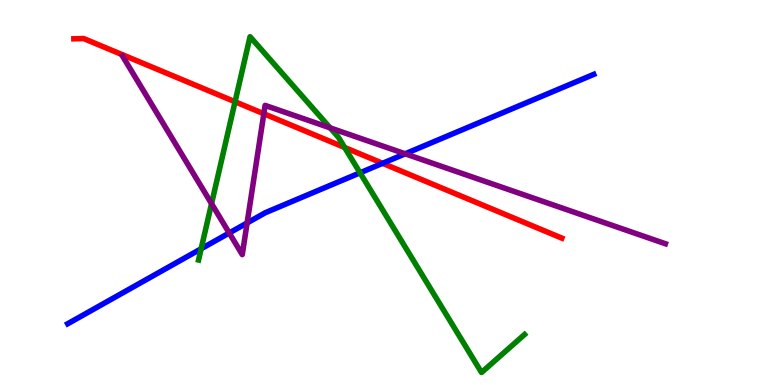[{'lines': ['blue', 'red'], 'intersections': [{'x': 4.94, 'y': 5.76}]}, {'lines': ['green', 'red'], 'intersections': [{'x': 3.03, 'y': 7.36}, {'x': 4.45, 'y': 6.17}]}, {'lines': ['purple', 'red'], 'intersections': [{'x': 3.4, 'y': 7.05}]}, {'lines': ['blue', 'green'], 'intersections': [{'x': 2.6, 'y': 3.54}, {'x': 4.65, 'y': 5.51}]}, {'lines': ['blue', 'purple'], 'intersections': [{'x': 2.96, 'y': 3.95}, {'x': 3.19, 'y': 4.21}, {'x': 5.23, 'y': 6.01}]}, {'lines': ['green', 'purple'], 'intersections': [{'x': 2.73, 'y': 4.71}, {'x': 4.26, 'y': 6.68}]}]